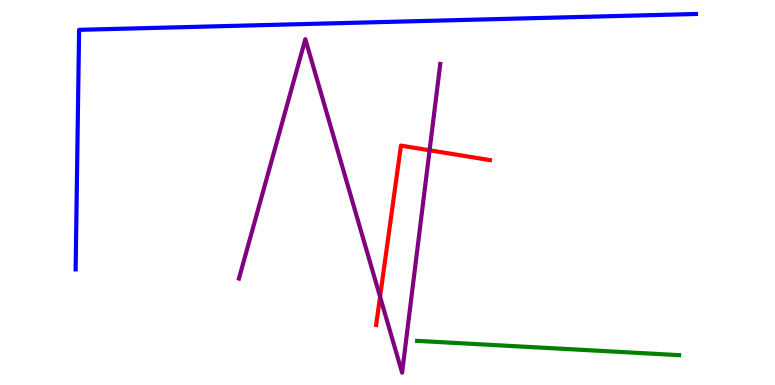[{'lines': ['blue', 'red'], 'intersections': []}, {'lines': ['green', 'red'], 'intersections': []}, {'lines': ['purple', 'red'], 'intersections': [{'x': 4.9, 'y': 2.29}, {'x': 5.54, 'y': 6.1}]}, {'lines': ['blue', 'green'], 'intersections': []}, {'lines': ['blue', 'purple'], 'intersections': []}, {'lines': ['green', 'purple'], 'intersections': []}]